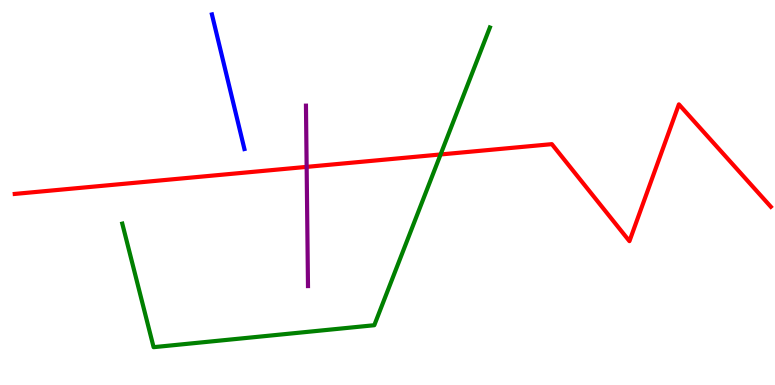[{'lines': ['blue', 'red'], 'intersections': []}, {'lines': ['green', 'red'], 'intersections': [{'x': 5.68, 'y': 5.99}]}, {'lines': ['purple', 'red'], 'intersections': [{'x': 3.96, 'y': 5.67}]}, {'lines': ['blue', 'green'], 'intersections': []}, {'lines': ['blue', 'purple'], 'intersections': []}, {'lines': ['green', 'purple'], 'intersections': []}]